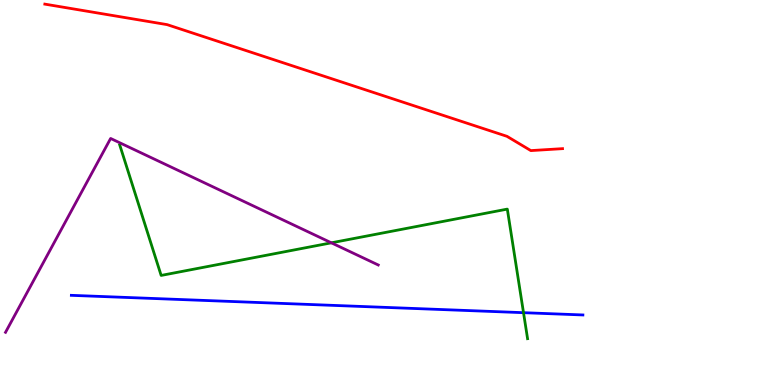[{'lines': ['blue', 'red'], 'intersections': []}, {'lines': ['green', 'red'], 'intersections': []}, {'lines': ['purple', 'red'], 'intersections': []}, {'lines': ['blue', 'green'], 'intersections': [{'x': 6.75, 'y': 1.88}]}, {'lines': ['blue', 'purple'], 'intersections': []}, {'lines': ['green', 'purple'], 'intersections': [{'x': 4.28, 'y': 3.69}]}]